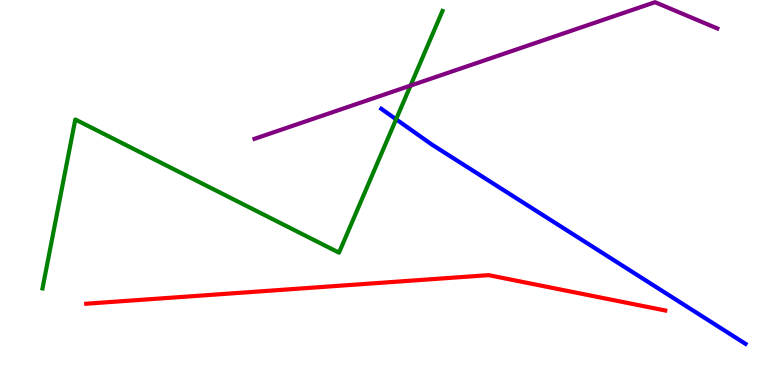[{'lines': ['blue', 'red'], 'intersections': []}, {'lines': ['green', 'red'], 'intersections': []}, {'lines': ['purple', 'red'], 'intersections': []}, {'lines': ['blue', 'green'], 'intersections': [{'x': 5.11, 'y': 6.9}]}, {'lines': ['blue', 'purple'], 'intersections': []}, {'lines': ['green', 'purple'], 'intersections': [{'x': 5.3, 'y': 7.78}]}]